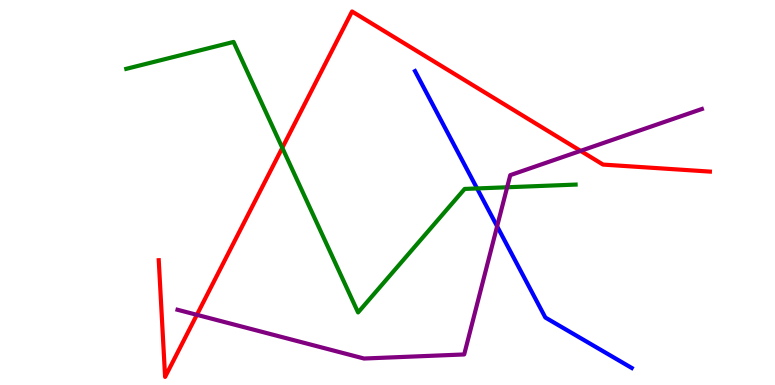[{'lines': ['blue', 'red'], 'intersections': []}, {'lines': ['green', 'red'], 'intersections': [{'x': 3.64, 'y': 6.16}]}, {'lines': ['purple', 'red'], 'intersections': [{'x': 2.54, 'y': 1.82}, {'x': 7.49, 'y': 6.08}]}, {'lines': ['blue', 'green'], 'intersections': [{'x': 6.16, 'y': 5.11}]}, {'lines': ['blue', 'purple'], 'intersections': [{'x': 6.41, 'y': 4.12}]}, {'lines': ['green', 'purple'], 'intersections': [{'x': 6.54, 'y': 5.14}]}]